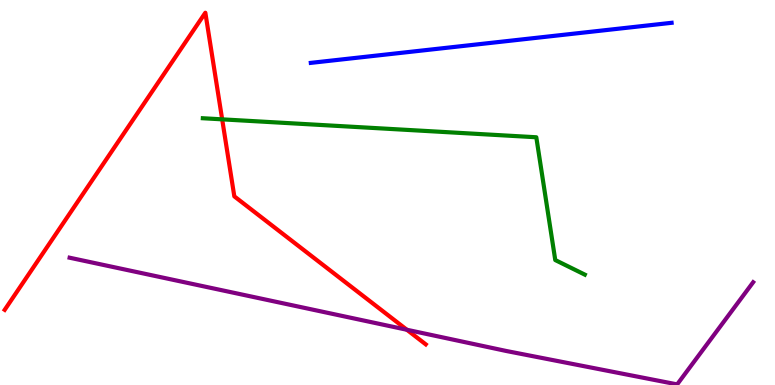[{'lines': ['blue', 'red'], 'intersections': []}, {'lines': ['green', 'red'], 'intersections': [{'x': 2.87, 'y': 6.9}]}, {'lines': ['purple', 'red'], 'intersections': [{'x': 5.25, 'y': 1.43}]}, {'lines': ['blue', 'green'], 'intersections': []}, {'lines': ['blue', 'purple'], 'intersections': []}, {'lines': ['green', 'purple'], 'intersections': []}]